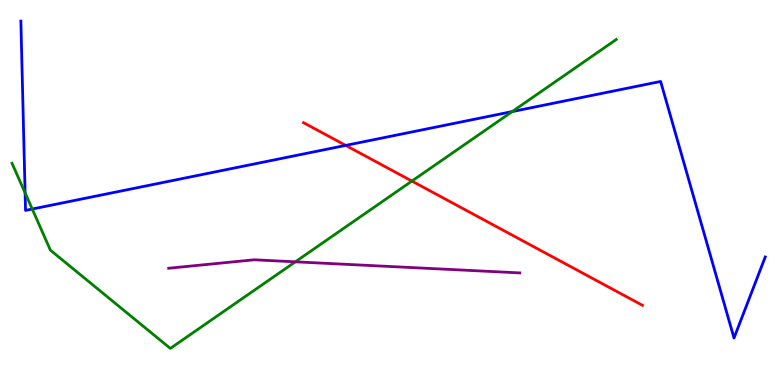[{'lines': ['blue', 'red'], 'intersections': [{'x': 4.46, 'y': 6.22}]}, {'lines': ['green', 'red'], 'intersections': [{'x': 5.31, 'y': 5.3}]}, {'lines': ['purple', 'red'], 'intersections': []}, {'lines': ['blue', 'green'], 'intersections': [{'x': 0.324, 'y': 4.99}, {'x': 0.416, 'y': 4.57}, {'x': 6.61, 'y': 7.1}]}, {'lines': ['blue', 'purple'], 'intersections': []}, {'lines': ['green', 'purple'], 'intersections': [{'x': 3.81, 'y': 3.2}]}]